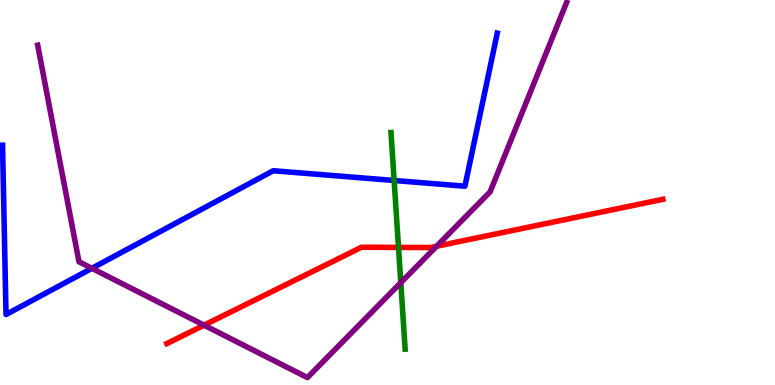[{'lines': ['blue', 'red'], 'intersections': []}, {'lines': ['green', 'red'], 'intersections': [{'x': 5.14, 'y': 3.57}]}, {'lines': ['purple', 'red'], 'intersections': [{'x': 2.63, 'y': 1.55}, {'x': 5.63, 'y': 3.6}]}, {'lines': ['blue', 'green'], 'intersections': [{'x': 5.09, 'y': 5.31}]}, {'lines': ['blue', 'purple'], 'intersections': [{'x': 1.19, 'y': 3.03}]}, {'lines': ['green', 'purple'], 'intersections': [{'x': 5.17, 'y': 2.66}]}]